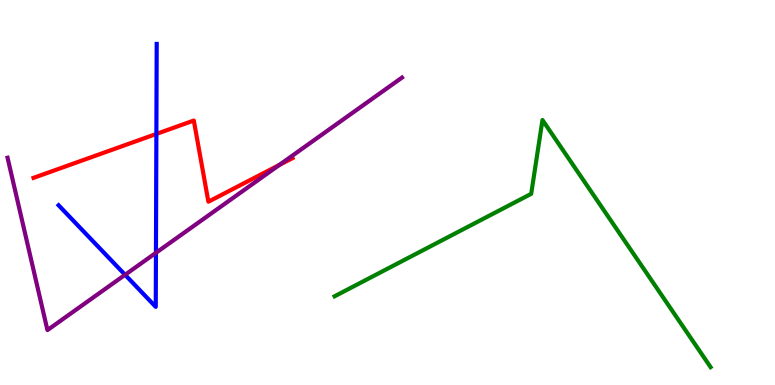[{'lines': ['blue', 'red'], 'intersections': [{'x': 2.02, 'y': 6.52}]}, {'lines': ['green', 'red'], 'intersections': []}, {'lines': ['purple', 'red'], 'intersections': [{'x': 3.6, 'y': 5.71}]}, {'lines': ['blue', 'green'], 'intersections': []}, {'lines': ['blue', 'purple'], 'intersections': [{'x': 1.61, 'y': 2.86}, {'x': 2.01, 'y': 3.43}]}, {'lines': ['green', 'purple'], 'intersections': []}]